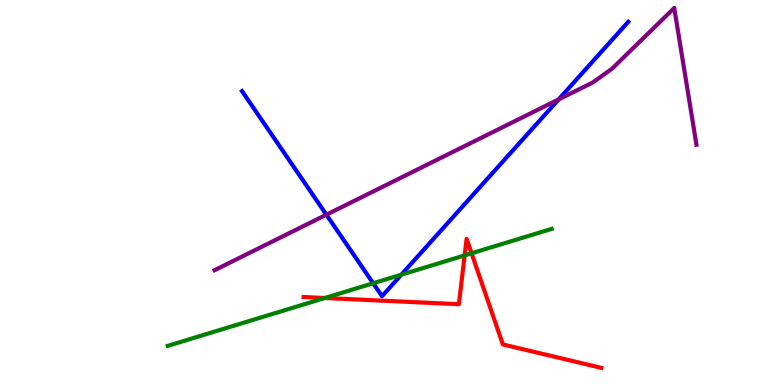[{'lines': ['blue', 'red'], 'intersections': []}, {'lines': ['green', 'red'], 'intersections': [{'x': 4.19, 'y': 2.26}, {'x': 6.0, 'y': 3.37}, {'x': 6.08, 'y': 3.42}]}, {'lines': ['purple', 'red'], 'intersections': []}, {'lines': ['blue', 'green'], 'intersections': [{'x': 4.82, 'y': 2.64}, {'x': 5.18, 'y': 2.87}]}, {'lines': ['blue', 'purple'], 'intersections': [{'x': 4.21, 'y': 4.42}, {'x': 7.21, 'y': 7.42}]}, {'lines': ['green', 'purple'], 'intersections': []}]